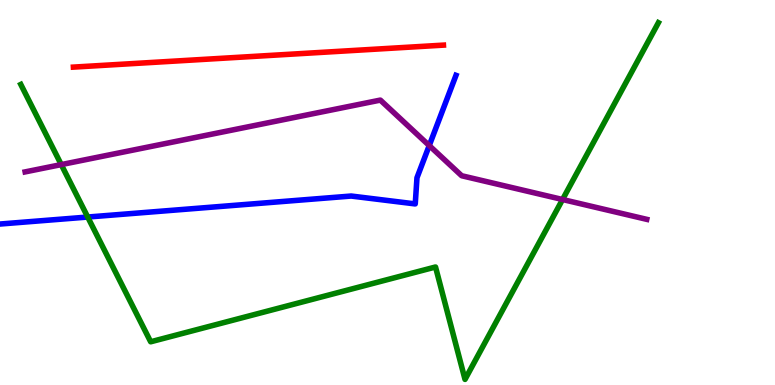[{'lines': ['blue', 'red'], 'intersections': []}, {'lines': ['green', 'red'], 'intersections': []}, {'lines': ['purple', 'red'], 'intersections': []}, {'lines': ['blue', 'green'], 'intersections': [{'x': 1.13, 'y': 4.36}]}, {'lines': ['blue', 'purple'], 'intersections': [{'x': 5.54, 'y': 6.22}]}, {'lines': ['green', 'purple'], 'intersections': [{'x': 0.79, 'y': 5.72}, {'x': 7.26, 'y': 4.82}]}]